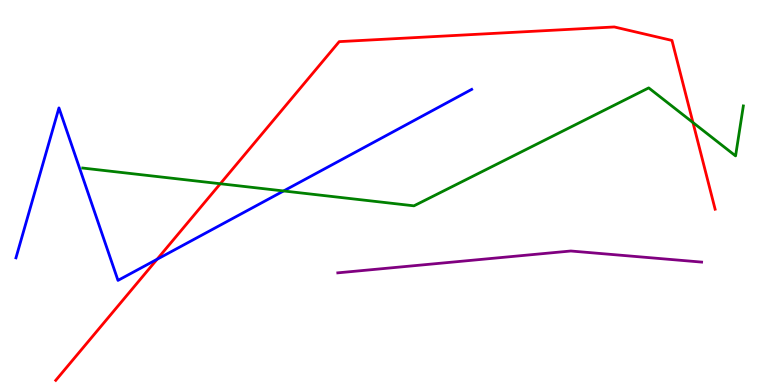[{'lines': ['blue', 'red'], 'intersections': [{'x': 2.03, 'y': 3.27}]}, {'lines': ['green', 'red'], 'intersections': [{'x': 2.84, 'y': 5.23}, {'x': 8.94, 'y': 6.82}]}, {'lines': ['purple', 'red'], 'intersections': []}, {'lines': ['blue', 'green'], 'intersections': [{'x': 3.66, 'y': 5.04}]}, {'lines': ['blue', 'purple'], 'intersections': []}, {'lines': ['green', 'purple'], 'intersections': []}]